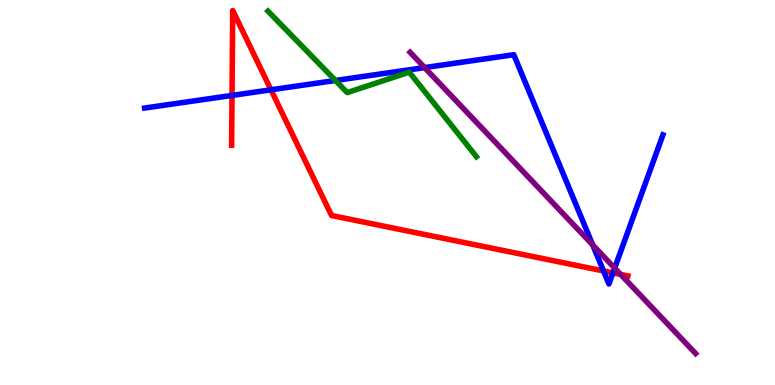[{'lines': ['blue', 'red'], 'intersections': [{'x': 2.99, 'y': 7.52}, {'x': 3.5, 'y': 7.67}, {'x': 7.79, 'y': 2.96}, {'x': 7.91, 'y': 2.91}]}, {'lines': ['green', 'red'], 'intersections': []}, {'lines': ['purple', 'red'], 'intersections': [{'x': 8.01, 'y': 2.87}]}, {'lines': ['blue', 'green'], 'intersections': [{'x': 4.33, 'y': 7.91}]}, {'lines': ['blue', 'purple'], 'intersections': [{'x': 5.48, 'y': 8.24}, {'x': 7.65, 'y': 3.64}, {'x': 7.93, 'y': 3.04}]}, {'lines': ['green', 'purple'], 'intersections': []}]